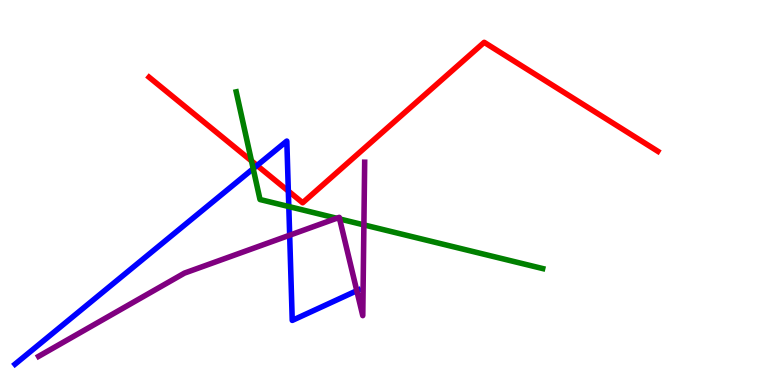[{'lines': ['blue', 'red'], 'intersections': [{'x': 3.32, 'y': 5.7}, {'x': 3.72, 'y': 5.04}]}, {'lines': ['green', 'red'], 'intersections': [{'x': 3.24, 'y': 5.82}]}, {'lines': ['purple', 'red'], 'intersections': []}, {'lines': ['blue', 'green'], 'intersections': [{'x': 3.27, 'y': 5.62}, {'x': 3.73, 'y': 4.63}]}, {'lines': ['blue', 'purple'], 'intersections': [{'x': 3.74, 'y': 3.89}, {'x': 4.6, 'y': 2.45}]}, {'lines': ['green', 'purple'], 'intersections': [{'x': 4.34, 'y': 4.33}, {'x': 4.38, 'y': 4.31}, {'x': 4.7, 'y': 4.16}]}]